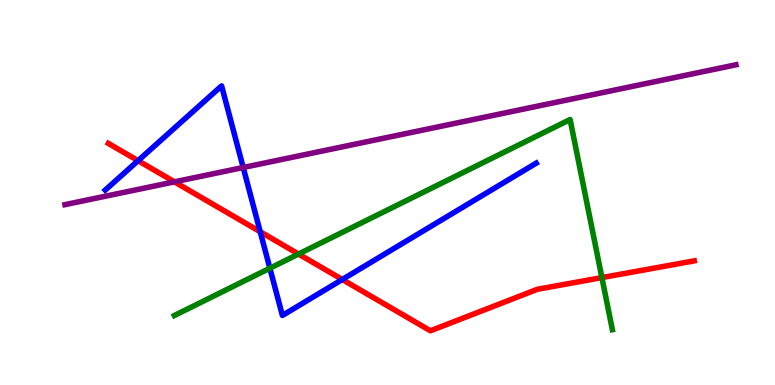[{'lines': ['blue', 'red'], 'intersections': [{'x': 1.78, 'y': 5.83}, {'x': 3.36, 'y': 3.98}, {'x': 4.42, 'y': 2.74}]}, {'lines': ['green', 'red'], 'intersections': [{'x': 3.85, 'y': 3.4}, {'x': 7.77, 'y': 2.79}]}, {'lines': ['purple', 'red'], 'intersections': [{'x': 2.25, 'y': 5.28}]}, {'lines': ['blue', 'green'], 'intersections': [{'x': 3.48, 'y': 3.03}]}, {'lines': ['blue', 'purple'], 'intersections': [{'x': 3.14, 'y': 5.65}]}, {'lines': ['green', 'purple'], 'intersections': []}]